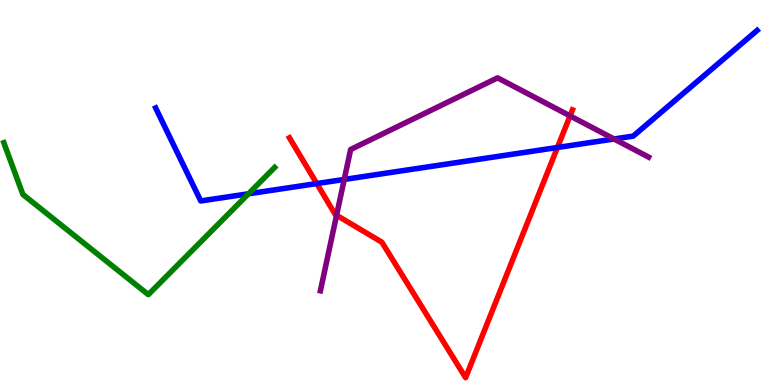[{'lines': ['blue', 'red'], 'intersections': [{'x': 4.09, 'y': 5.23}, {'x': 7.19, 'y': 6.17}]}, {'lines': ['green', 'red'], 'intersections': []}, {'lines': ['purple', 'red'], 'intersections': [{'x': 4.34, 'y': 4.41}, {'x': 7.36, 'y': 6.99}]}, {'lines': ['blue', 'green'], 'intersections': [{'x': 3.21, 'y': 4.97}]}, {'lines': ['blue', 'purple'], 'intersections': [{'x': 4.44, 'y': 5.34}, {'x': 7.92, 'y': 6.39}]}, {'lines': ['green', 'purple'], 'intersections': []}]